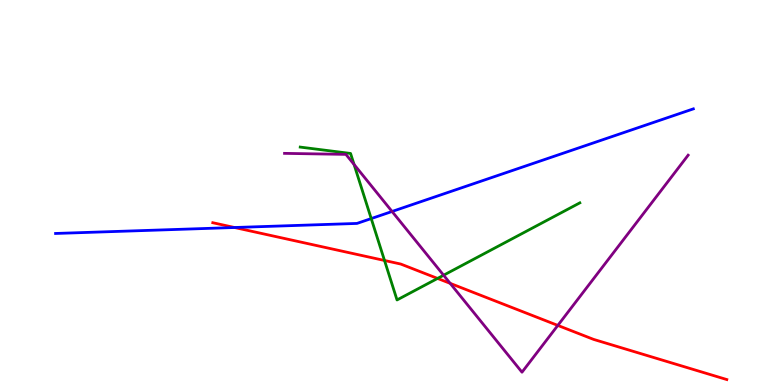[{'lines': ['blue', 'red'], 'intersections': [{'x': 3.03, 'y': 4.09}]}, {'lines': ['green', 'red'], 'intersections': [{'x': 4.96, 'y': 3.23}, {'x': 5.65, 'y': 2.77}]}, {'lines': ['purple', 'red'], 'intersections': [{'x': 5.81, 'y': 2.64}, {'x': 7.2, 'y': 1.55}]}, {'lines': ['blue', 'green'], 'intersections': [{'x': 4.79, 'y': 4.32}]}, {'lines': ['blue', 'purple'], 'intersections': [{'x': 5.06, 'y': 4.51}]}, {'lines': ['green', 'purple'], 'intersections': [{'x': 4.57, 'y': 5.73}, {'x': 5.72, 'y': 2.85}]}]